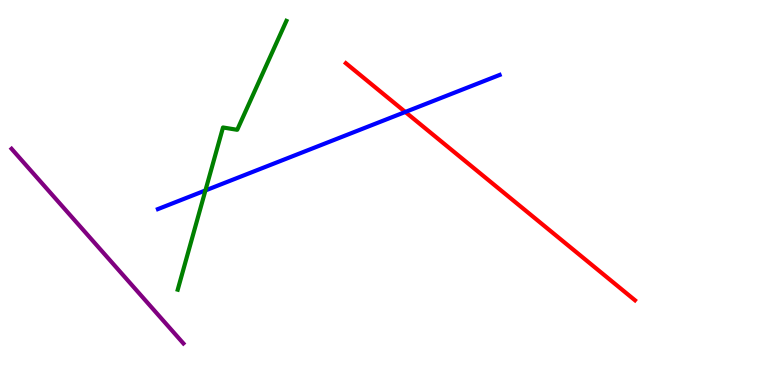[{'lines': ['blue', 'red'], 'intersections': [{'x': 5.23, 'y': 7.09}]}, {'lines': ['green', 'red'], 'intersections': []}, {'lines': ['purple', 'red'], 'intersections': []}, {'lines': ['blue', 'green'], 'intersections': [{'x': 2.65, 'y': 5.05}]}, {'lines': ['blue', 'purple'], 'intersections': []}, {'lines': ['green', 'purple'], 'intersections': []}]